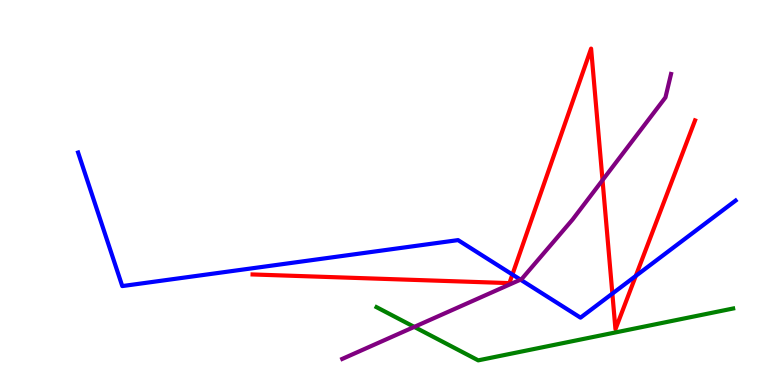[{'lines': ['blue', 'red'], 'intersections': [{'x': 6.61, 'y': 2.87}, {'x': 7.9, 'y': 2.37}, {'x': 8.2, 'y': 2.83}]}, {'lines': ['green', 'red'], 'intersections': []}, {'lines': ['purple', 'red'], 'intersections': [{'x': 7.77, 'y': 5.32}]}, {'lines': ['blue', 'green'], 'intersections': []}, {'lines': ['blue', 'purple'], 'intersections': [{'x': 6.72, 'y': 2.74}]}, {'lines': ['green', 'purple'], 'intersections': [{'x': 5.35, 'y': 1.51}]}]